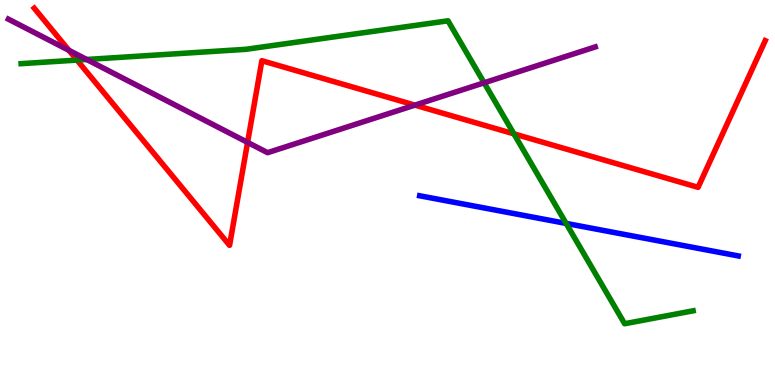[{'lines': ['blue', 'red'], 'intersections': []}, {'lines': ['green', 'red'], 'intersections': [{'x': 0.993, 'y': 8.44}, {'x': 6.63, 'y': 6.52}]}, {'lines': ['purple', 'red'], 'intersections': [{'x': 0.89, 'y': 8.69}, {'x': 3.19, 'y': 6.3}, {'x': 5.35, 'y': 7.27}]}, {'lines': ['blue', 'green'], 'intersections': [{'x': 7.31, 'y': 4.2}]}, {'lines': ['blue', 'purple'], 'intersections': []}, {'lines': ['green', 'purple'], 'intersections': [{'x': 1.12, 'y': 8.46}, {'x': 6.25, 'y': 7.85}]}]